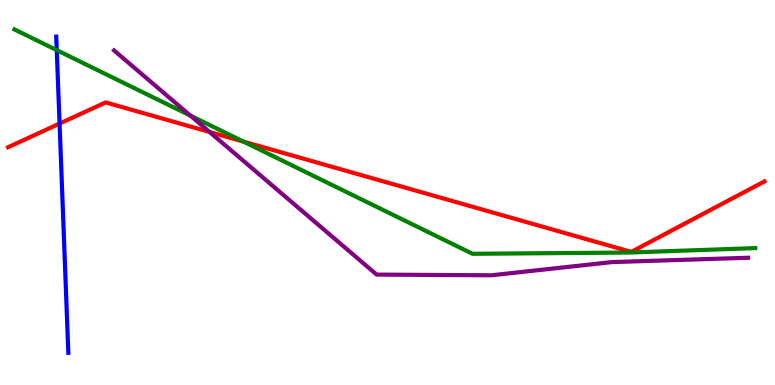[{'lines': ['blue', 'red'], 'intersections': [{'x': 0.769, 'y': 6.79}]}, {'lines': ['green', 'red'], 'intersections': [{'x': 3.14, 'y': 6.32}]}, {'lines': ['purple', 'red'], 'intersections': [{'x': 2.7, 'y': 6.57}]}, {'lines': ['blue', 'green'], 'intersections': [{'x': 0.732, 'y': 8.7}]}, {'lines': ['blue', 'purple'], 'intersections': []}, {'lines': ['green', 'purple'], 'intersections': [{'x': 2.46, 'y': 7.0}]}]